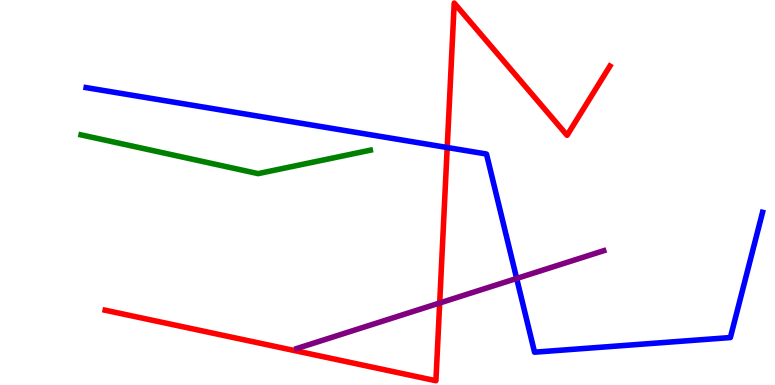[{'lines': ['blue', 'red'], 'intersections': [{'x': 5.77, 'y': 6.17}]}, {'lines': ['green', 'red'], 'intersections': []}, {'lines': ['purple', 'red'], 'intersections': [{'x': 5.67, 'y': 2.13}]}, {'lines': ['blue', 'green'], 'intersections': []}, {'lines': ['blue', 'purple'], 'intersections': [{'x': 6.67, 'y': 2.77}]}, {'lines': ['green', 'purple'], 'intersections': []}]